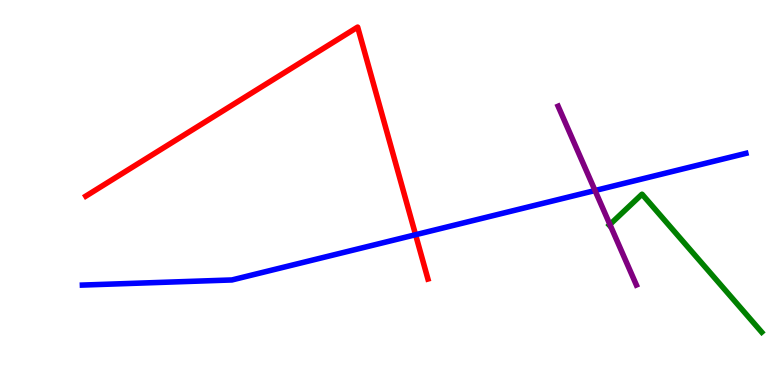[{'lines': ['blue', 'red'], 'intersections': [{'x': 5.36, 'y': 3.9}]}, {'lines': ['green', 'red'], 'intersections': []}, {'lines': ['purple', 'red'], 'intersections': []}, {'lines': ['blue', 'green'], 'intersections': []}, {'lines': ['blue', 'purple'], 'intersections': [{'x': 7.68, 'y': 5.05}]}, {'lines': ['green', 'purple'], 'intersections': [{'x': 7.87, 'y': 4.17}]}]